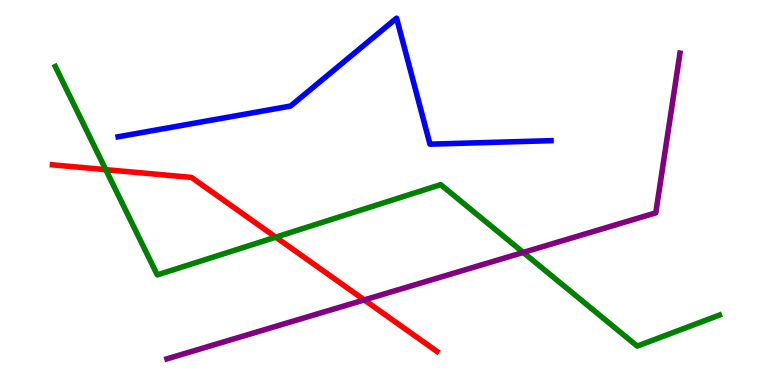[{'lines': ['blue', 'red'], 'intersections': []}, {'lines': ['green', 'red'], 'intersections': [{'x': 1.36, 'y': 5.59}, {'x': 3.56, 'y': 3.84}]}, {'lines': ['purple', 'red'], 'intersections': [{'x': 4.7, 'y': 2.21}]}, {'lines': ['blue', 'green'], 'intersections': []}, {'lines': ['blue', 'purple'], 'intersections': []}, {'lines': ['green', 'purple'], 'intersections': [{'x': 6.75, 'y': 3.44}]}]